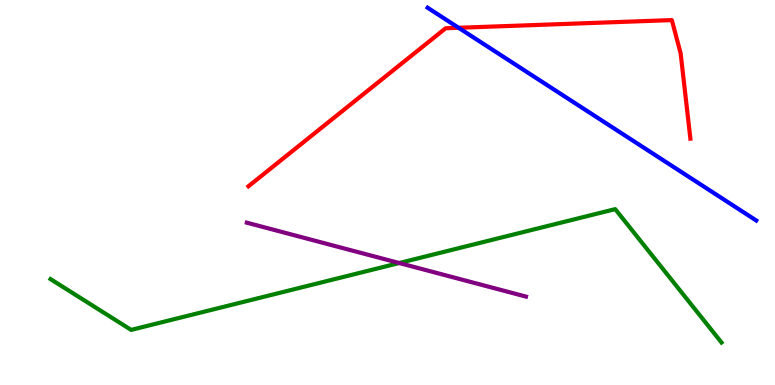[{'lines': ['blue', 'red'], 'intersections': [{'x': 5.92, 'y': 9.28}]}, {'lines': ['green', 'red'], 'intersections': []}, {'lines': ['purple', 'red'], 'intersections': []}, {'lines': ['blue', 'green'], 'intersections': []}, {'lines': ['blue', 'purple'], 'intersections': []}, {'lines': ['green', 'purple'], 'intersections': [{'x': 5.15, 'y': 3.17}]}]